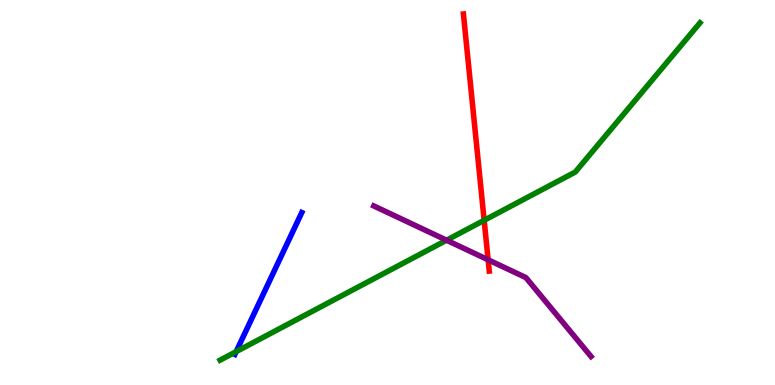[{'lines': ['blue', 'red'], 'intersections': []}, {'lines': ['green', 'red'], 'intersections': [{'x': 6.25, 'y': 4.28}]}, {'lines': ['purple', 'red'], 'intersections': [{'x': 6.3, 'y': 3.25}]}, {'lines': ['blue', 'green'], 'intersections': [{'x': 3.05, 'y': 0.867}]}, {'lines': ['blue', 'purple'], 'intersections': []}, {'lines': ['green', 'purple'], 'intersections': [{'x': 5.76, 'y': 3.76}]}]